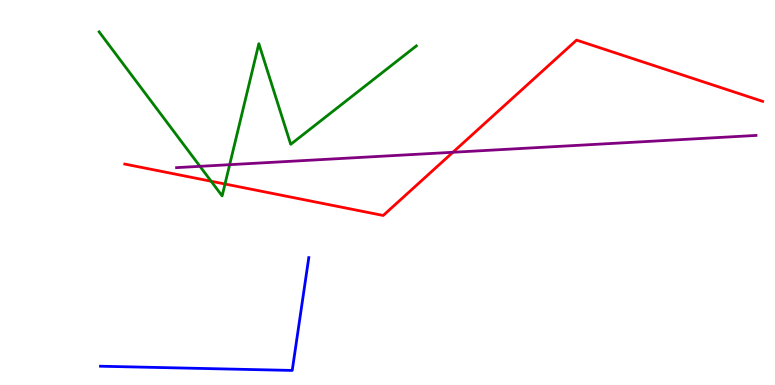[{'lines': ['blue', 'red'], 'intersections': []}, {'lines': ['green', 'red'], 'intersections': [{'x': 2.72, 'y': 5.29}, {'x': 2.9, 'y': 5.22}]}, {'lines': ['purple', 'red'], 'intersections': [{'x': 5.84, 'y': 6.04}]}, {'lines': ['blue', 'green'], 'intersections': []}, {'lines': ['blue', 'purple'], 'intersections': []}, {'lines': ['green', 'purple'], 'intersections': [{'x': 2.58, 'y': 5.68}, {'x': 2.96, 'y': 5.72}]}]